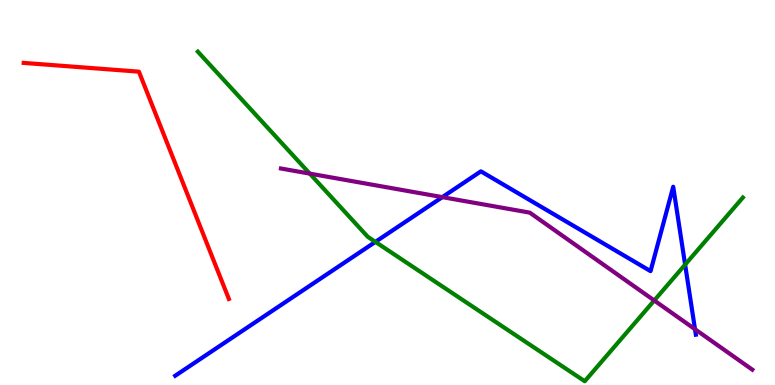[{'lines': ['blue', 'red'], 'intersections': []}, {'lines': ['green', 'red'], 'intersections': []}, {'lines': ['purple', 'red'], 'intersections': []}, {'lines': ['blue', 'green'], 'intersections': [{'x': 4.84, 'y': 3.72}, {'x': 8.84, 'y': 3.13}]}, {'lines': ['blue', 'purple'], 'intersections': [{'x': 5.71, 'y': 4.88}, {'x': 8.97, 'y': 1.45}]}, {'lines': ['green', 'purple'], 'intersections': [{'x': 4.0, 'y': 5.49}, {'x': 8.44, 'y': 2.2}]}]